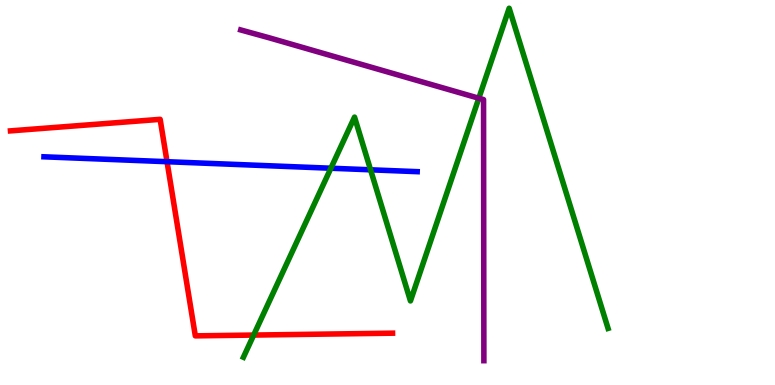[{'lines': ['blue', 'red'], 'intersections': [{'x': 2.16, 'y': 5.8}]}, {'lines': ['green', 'red'], 'intersections': [{'x': 3.27, 'y': 1.3}]}, {'lines': ['purple', 'red'], 'intersections': []}, {'lines': ['blue', 'green'], 'intersections': [{'x': 4.27, 'y': 5.63}, {'x': 4.78, 'y': 5.59}]}, {'lines': ['blue', 'purple'], 'intersections': []}, {'lines': ['green', 'purple'], 'intersections': [{'x': 6.18, 'y': 7.45}]}]